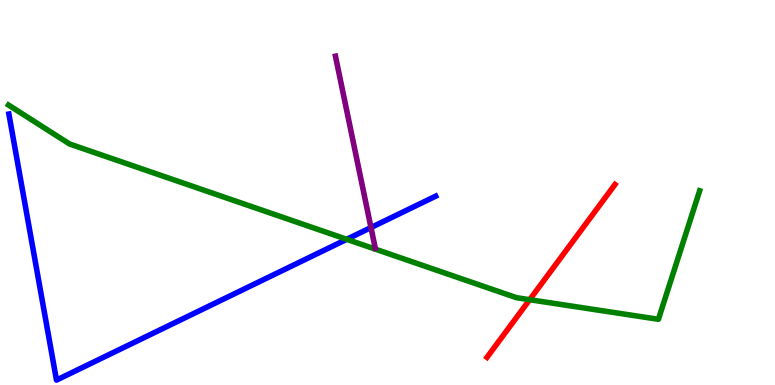[{'lines': ['blue', 'red'], 'intersections': []}, {'lines': ['green', 'red'], 'intersections': [{'x': 6.83, 'y': 2.22}]}, {'lines': ['purple', 'red'], 'intersections': []}, {'lines': ['blue', 'green'], 'intersections': [{'x': 4.47, 'y': 3.78}]}, {'lines': ['blue', 'purple'], 'intersections': [{'x': 4.79, 'y': 4.09}]}, {'lines': ['green', 'purple'], 'intersections': []}]